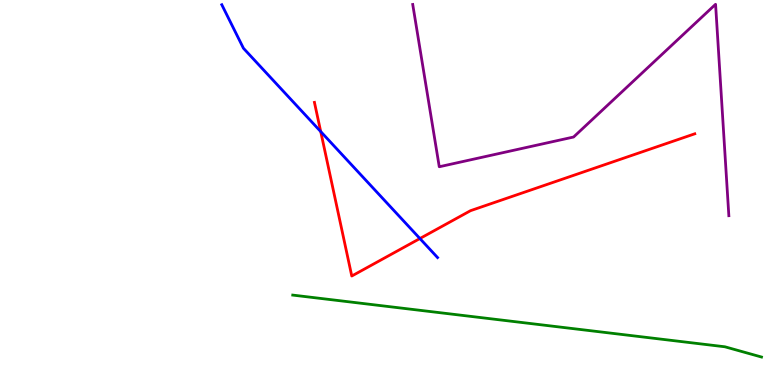[{'lines': ['blue', 'red'], 'intersections': [{'x': 4.14, 'y': 6.58}, {'x': 5.42, 'y': 3.8}]}, {'lines': ['green', 'red'], 'intersections': []}, {'lines': ['purple', 'red'], 'intersections': []}, {'lines': ['blue', 'green'], 'intersections': []}, {'lines': ['blue', 'purple'], 'intersections': []}, {'lines': ['green', 'purple'], 'intersections': []}]